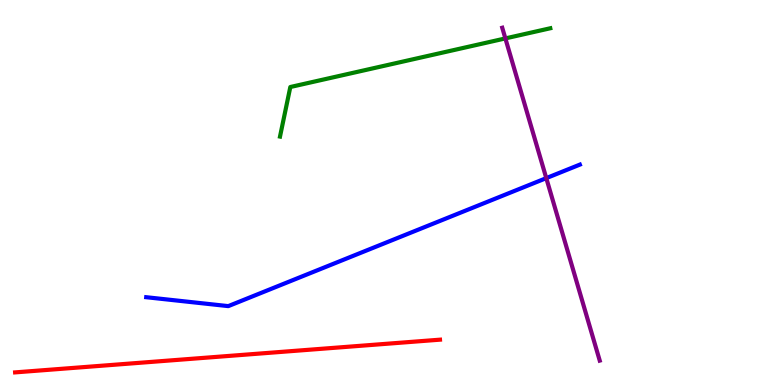[{'lines': ['blue', 'red'], 'intersections': []}, {'lines': ['green', 'red'], 'intersections': []}, {'lines': ['purple', 'red'], 'intersections': []}, {'lines': ['blue', 'green'], 'intersections': []}, {'lines': ['blue', 'purple'], 'intersections': [{'x': 7.05, 'y': 5.37}]}, {'lines': ['green', 'purple'], 'intersections': [{'x': 6.52, 'y': 9.0}]}]